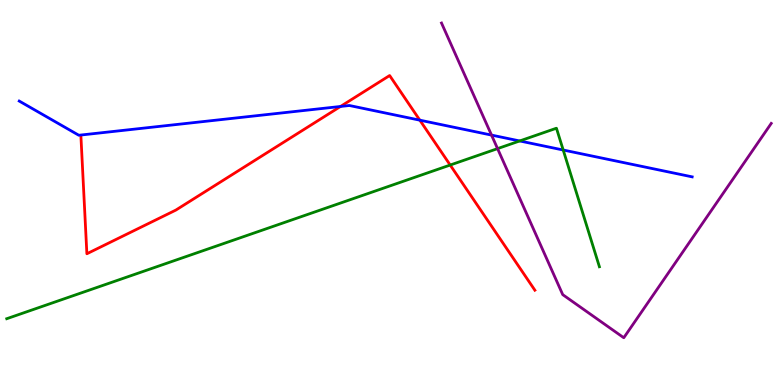[{'lines': ['blue', 'red'], 'intersections': [{'x': 4.39, 'y': 7.23}, {'x': 5.42, 'y': 6.88}]}, {'lines': ['green', 'red'], 'intersections': [{'x': 5.81, 'y': 5.71}]}, {'lines': ['purple', 'red'], 'intersections': []}, {'lines': ['blue', 'green'], 'intersections': [{'x': 6.71, 'y': 6.34}, {'x': 7.27, 'y': 6.1}]}, {'lines': ['blue', 'purple'], 'intersections': [{'x': 6.34, 'y': 6.49}]}, {'lines': ['green', 'purple'], 'intersections': [{'x': 6.42, 'y': 6.14}]}]